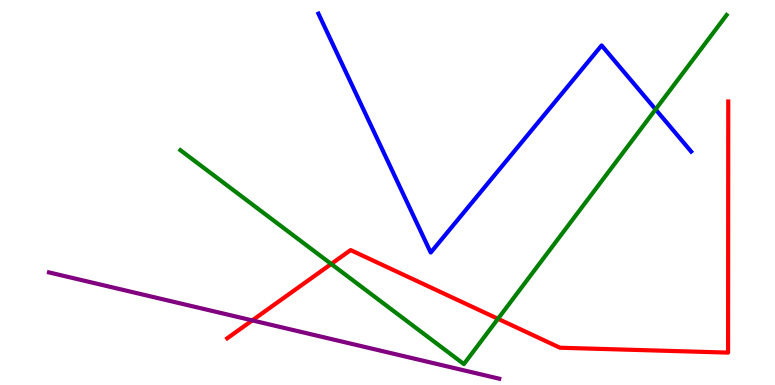[{'lines': ['blue', 'red'], 'intersections': []}, {'lines': ['green', 'red'], 'intersections': [{'x': 4.27, 'y': 3.14}, {'x': 6.43, 'y': 1.72}]}, {'lines': ['purple', 'red'], 'intersections': [{'x': 3.26, 'y': 1.68}]}, {'lines': ['blue', 'green'], 'intersections': [{'x': 8.46, 'y': 7.16}]}, {'lines': ['blue', 'purple'], 'intersections': []}, {'lines': ['green', 'purple'], 'intersections': []}]